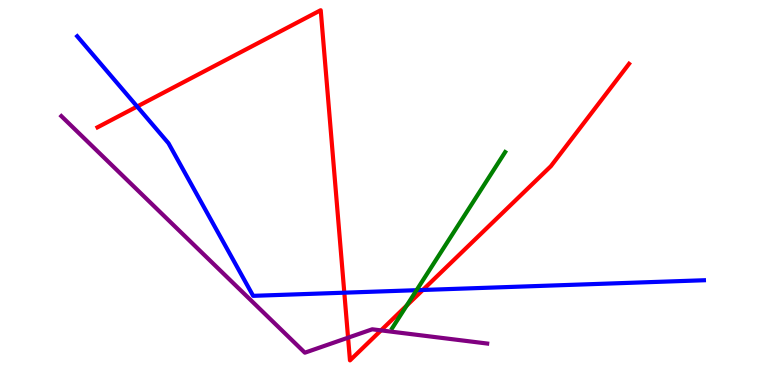[{'lines': ['blue', 'red'], 'intersections': [{'x': 1.77, 'y': 7.23}, {'x': 4.44, 'y': 2.4}, {'x': 5.46, 'y': 2.47}]}, {'lines': ['green', 'red'], 'intersections': [{'x': 5.25, 'y': 2.06}]}, {'lines': ['purple', 'red'], 'intersections': [{'x': 4.49, 'y': 1.23}, {'x': 4.92, 'y': 1.42}]}, {'lines': ['blue', 'green'], 'intersections': [{'x': 5.37, 'y': 2.46}]}, {'lines': ['blue', 'purple'], 'intersections': []}, {'lines': ['green', 'purple'], 'intersections': []}]